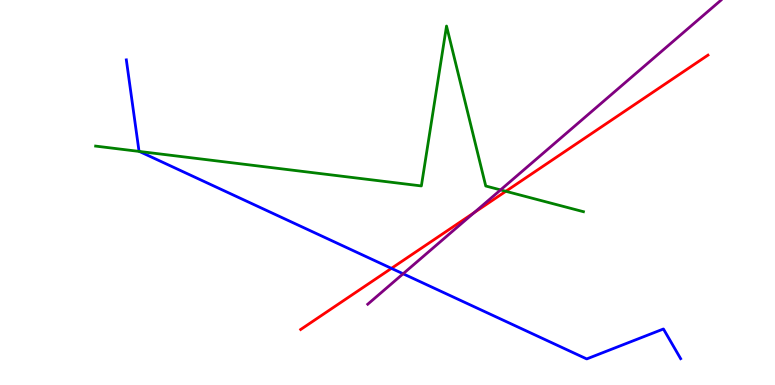[{'lines': ['blue', 'red'], 'intersections': [{'x': 5.05, 'y': 3.03}]}, {'lines': ['green', 'red'], 'intersections': [{'x': 6.53, 'y': 5.03}]}, {'lines': ['purple', 'red'], 'intersections': [{'x': 6.12, 'y': 4.48}]}, {'lines': ['blue', 'green'], 'intersections': [{'x': 1.8, 'y': 6.07}]}, {'lines': ['blue', 'purple'], 'intersections': [{'x': 5.2, 'y': 2.89}]}, {'lines': ['green', 'purple'], 'intersections': [{'x': 6.46, 'y': 5.07}]}]